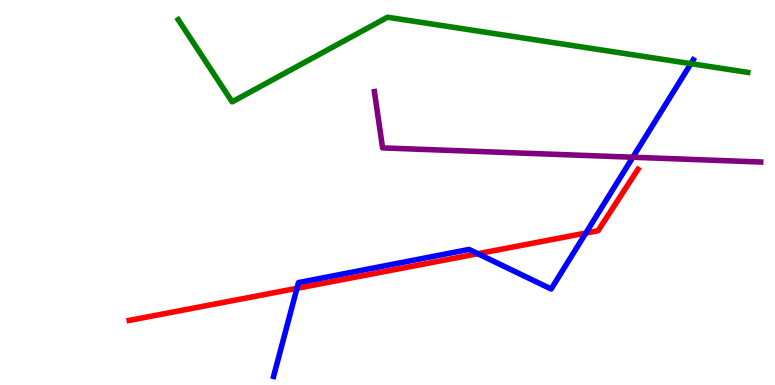[{'lines': ['blue', 'red'], 'intersections': [{'x': 3.83, 'y': 2.51}, {'x': 6.17, 'y': 3.41}, {'x': 7.56, 'y': 3.95}]}, {'lines': ['green', 'red'], 'intersections': []}, {'lines': ['purple', 'red'], 'intersections': []}, {'lines': ['blue', 'green'], 'intersections': [{'x': 8.91, 'y': 8.35}]}, {'lines': ['blue', 'purple'], 'intersections': [{'x': 8.17, 'y': 5.92}]}, {'lines': ['green', 'purple'], 'intersections': []}]